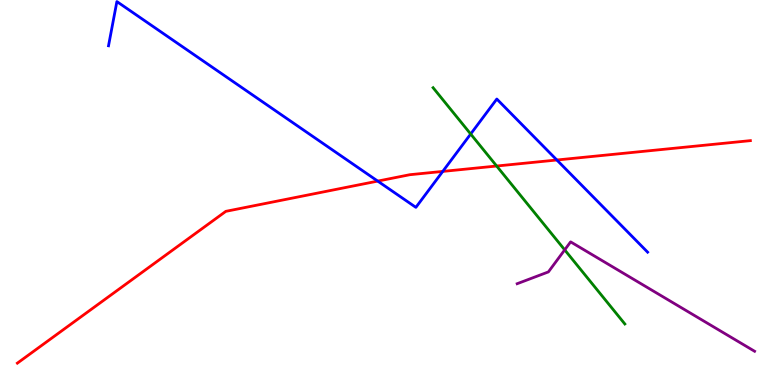[{'lines': ['blue', 'red'], 'intersections': [{'x': 4.87, 'y': 5.3}, {'x': 5.71, 'y': 5.55}, {'x': 7.19, 'y': 5.84}]}, {'lines': ['green', 'red'], 'intersections': [{'x': 6.41, 'y': 5.69}]}, {'lines': ['purple', 'red'], 'intersections': []}, {'lines': ['blue', 'green'], 'intersections': [{'x': 6.07, 'y': 6.52}]}, {'lines': ['blue', 'purple'], 'intersections': []}, {'lines': ['green', 'purple'], 'intersections': [{'x': 7.29, 'y': 3.51}]}]